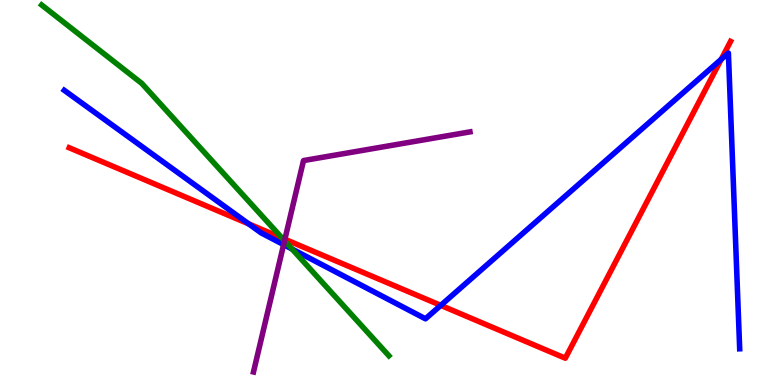[{'lines': ['blue', 'red'], 'intersections': [{'x': 3.21, 'y': 4.18}, {'x': 5.69, 'y': 2.07}, {'x': 9.31, 'y': 8.46}]}, {'lines': ['green', 'red'], 'intersections': [{'x': 3.64, 'y': 3.82}]}, {'lines': ['purple', 'red'], 'intersections': [{'x': 3.68, 'y': 3.79}]}, {'lines': ['blue', 'green'], 'intersections': [{'x': 3.77, 'y': 3.53}]}, {'lines': ['blue', 'purple'], 'intersections': [{'x': 3.66, 'y': 3.65}]}, {'lines': ['green', 'purple'], 'intersections': [{'x': 3.67, 'y': 3.75}]}]